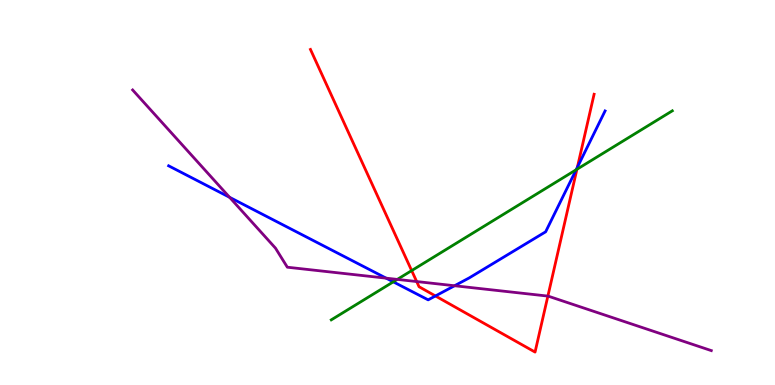[{'lines': ['blue', 'red'], 'intersections': [{'x': 5.62, 'y': 2.31}, {'x': 7.45, 'y': 5.66}]}, {'lines': ['green', 'red'], 'intersections': [{'x': 5.31, 'y': 2.97}, {'x': 7.44, 'y': 5.6}]}, {'lines': ['purple', 'red'], 'intersections': [{'x': 5.38, 'y': 2.69}, {'x': 7.07, 'y': 2.31}]}, {'lines': ['blue', 'green'], 'intersections': [{'x': 5.07, 'y': 2.68}, {'x': 7.43, 'y': 5.59}]}, {'lines': ['blue', 'purple'], 'intersections': [{'x': 2.96, 'y': 4.88}, {'x': 4.98, 'y': 2.77}, {'x': 5.87, 'y': 2.58}]}, {'lines': ['green', 'purple'], 'intersections': [{'x': 5.13, 'y': 2.74}]}]